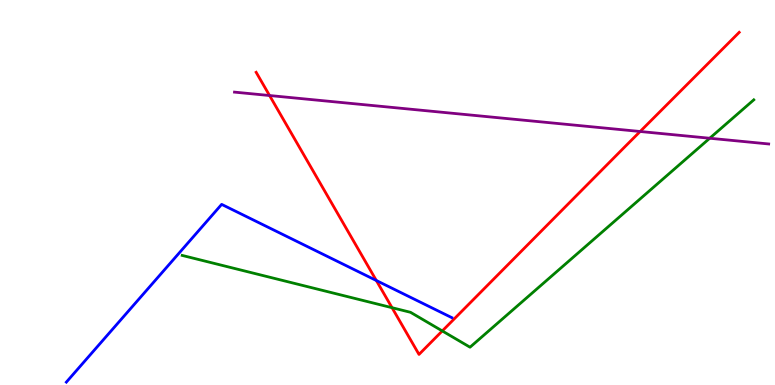[{'lines': ['blue', 'red'], 'intersections': [{'x': 4.86, 'y': 2.71}]}, {'lines': ['green', 'red'], 'intersections': [{'x': 5.06, 'y': 2.01}, {'x': 5.71, 'y': 1.4}]}, {'lines': ['purple', 'red'], 'intersections': [{'x': 3.48, 'y': 7.52}, {'x': 8.26, 'y': 6.58}]}, {'lines': ['blue', 'green'], 'intersections': []}, {'lines': ['blue', 'purple'], 'intersections': []}, {'lines': ['green', 'purple'], 'intersections': [{'x': 9.16, 'y': 6.41}]}]